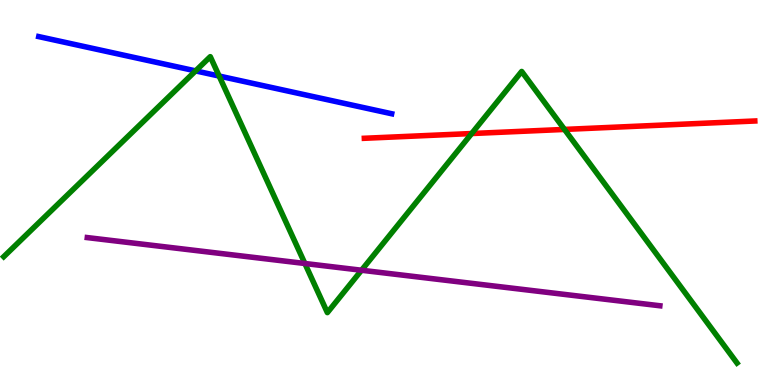[{'lines': ['blue', 'red'], 'intersections': []}, {'lines': ['green', 'red'], 'intersections': [{'x': 6.09, 'y': 6.53}, {'x': 7.28, 'y': 6.64}]}, {'lines': ['purple', 'red'], 'intersections': []}, {'lines': ['blue', 'green'], 'intersections': [{'x': 2.52, 'y': 8.16}, {'x': 2.83, 'y': 8.03}]}, {'lines': ['blue', 'purple'], 'intersections': []}, {'lines': ['green', 'purple'], 'intersections': [{'x': 3.93, 'y': 3.16}, {'x': 4.66, 'y': 2.98}]}]